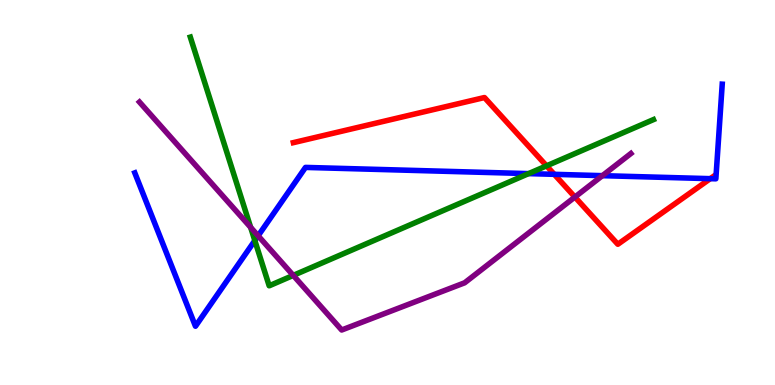[{'lines': ['blue', 'red'], 'intersections': [{'x': 7.15, 'y': 5.47}, {'x': 9.16, 'y': 5.36}]}, {'lines': ['green', 'red'], 'intersections': [{'x': 7.05, 'y': 5.69}]}, {'lines': ['purple', 'red'], 'intersections': [{'x': 7.42, 'y': 4.88}]}, {'lines': ['blue', 'green'], 'intersections': [{'x': 3.29, 'y': 3.75}, {'x': 6.82, 'y': 5.49}]}, {'lines': ['blue', 'purple'], 'intersections': [{'x': 3.33, 'y': 3.88}, {'x': 7.77, 'y': 5.44}]}, {'lines': ['green', 'purple'], 'intersections': [{'x': 3.23, 'y': 4.09}, {'x': 3.78, 'y': 2.85}]}]